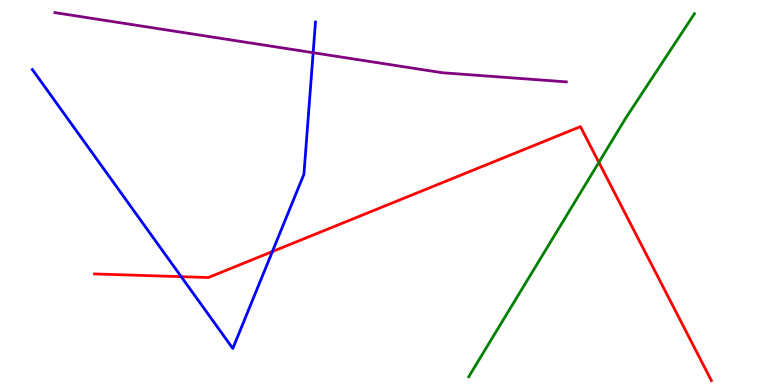[{'lines': ['blue', 'red'], 'intersections': [{'x': 2.34, 'y': 2.81}, {'x': 3.51, 'y': 3.47}]}, {'lines': ['green', 'red'], 'intersections': [{'x': 7.73, 'y': 5.78}]}, {'lines': ['purple', 'red'], 'intersections': []}, {'lines': ['blue', 'green'], 'intersections': []}, {'lines': ['blue', 'purple'], 'intersections': [{'x': 4.04, 'y': 8.63}]}, {'lines': ['green', 'purple'], 'intersections': []}]